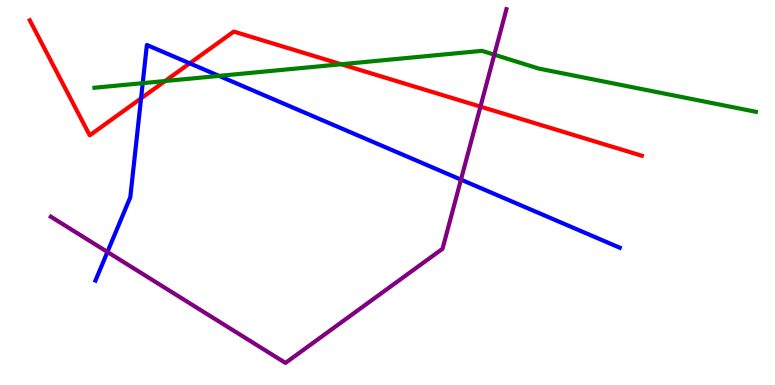[{'lines': ['blue', 'red'], 'intersections': [{'x': 1.82, 'y': 7.45}, {'x': 2.45, 'y': 8.36}]}, {'lines': ['green', 'red'], 'intersections': [{'x': 2.13, 'y': 7.9}, {'x': 4.4, 'y': 8.33}]}, {'lines': ['purple', 'red'], 'intersections': [{'x': 6.2, 'y': 7.23}]}, {'lines': ['blue', 'green'], 'intersections': [{'x': 1.84, 'y': 7.84}, {'x': 2.83, 'y': 8.03}]}, {'lines': ['blue', 'purple'], 'intersections': [{'x': 1.39, 'y': 3.46}, {'x': 5.95, 'y': 5.33}]}, {'lines': ['green', 'purple'], 'intersections': [{'x': 6.38, 'y': 8.58}]}]